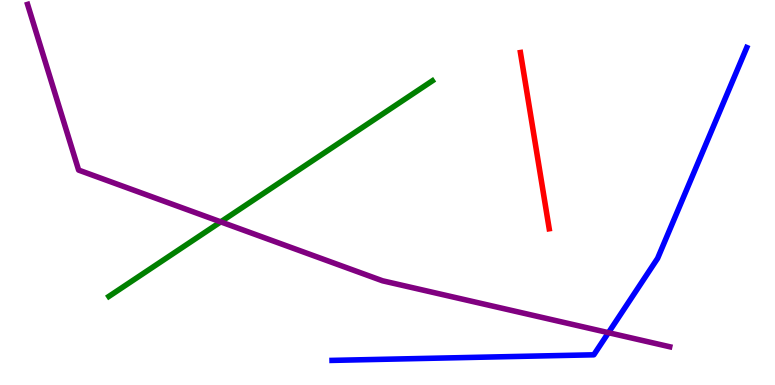[{'lines': ['blue', 'red'], 'intersections': []}, {'lines': ['green', 'red'], 'intersections': []}, {'lines': ['purple', 'red'], 'intersections': []}, {'lines': ['blue', 'green'], 'intersections': []}, {'lines': ['blue', 'purple'], 'intersections': [{'x': 7.85, 'y': 1.36}]}, {'lines': ['green', 'purple'], 'intersections': [{'x': 2.85, 'y': 4.24}]}]